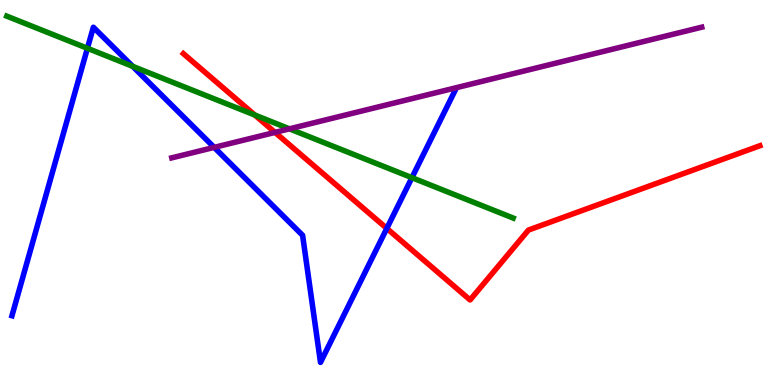[{'lines': ['blue', 'red'], 'intersections': [{'x': 4.99, 'y': 4.07}]}, {'lines': ['green', 'red'], 'intersections': [{'x': 3.29, 'y': 7.01}]}, {'lines': ['purple', 'red'], 'intersections': [{'x': 3.55, 'y': 6.56}]}, {'lines': ['blue', 'green'], 'intersections': [{'x': 1.13, 'y': 8.75}, {'x': 1.71, 'y': 8.28}, {'x': 5.32, 'y': 5.39}]}, {'lines': ['blue', 'purple'], 'intersections': [{'x': 2.76, 'y': 6.17}]}, {'lines': ['green', 'purple'], 'intersections': [{'x': 3.73, 'y': 6.65}]}]